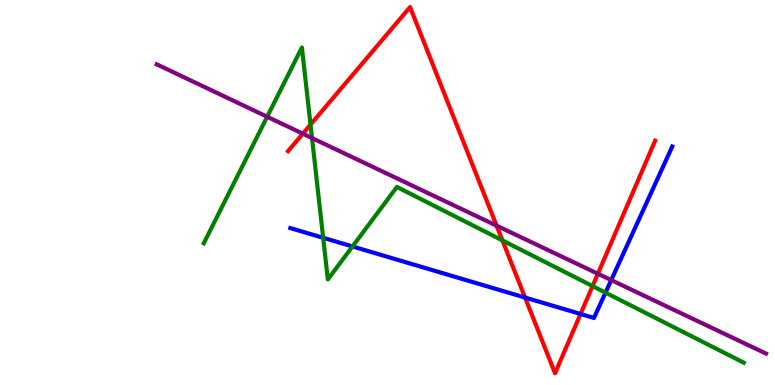[{'lines': ['blue', 'red'], 'intersections': [{'x': 6.77, 'y': 2.27}, {'x': 7.49, 'y': 1.84}]}, {'lines': ['green', 'red'], 'intersections': [{'x': 4.01, 'y': 6.76}, {'x': 6.48, 'y': 3.76}, {'x': 7.65, 'y': 2.57}]}, {'lines': ['purple', 'red'], 'intersections': [{'x': 3.91, 'y': 6.53}, {'x': 6.41, 'y': 4.14}, {'x': 7.71, 'y': 2.89}]}, {'lines': ['blue', 'green'], 'intersections': [{'x': 4.17, 'y': 3.82}, {'x': 4.55, 'y': 3.6}, {'x': 7.81, 'y': 2.4}]}, {'lines': ['blue', 'purple'], 'intersections': [{'x': 7.89, 'y': 2.72}]}, {'lines': ['green', 'purple'], 'intersections': [{'x': 3.45, 'y': 6.97}, {'x': 4.03, 'y': 6.41}]}]